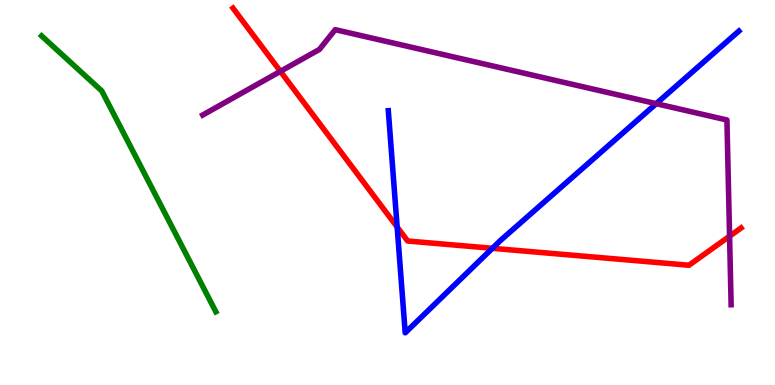[{'lines': ['blue', 'red'], 'intersections': [{'x': 5.12, 'y': 4.1}, {'x': 6.35, 'y': 3.55}]}, {'lines': ['green', 'red'], 'intersections': []}, {'lines': ['purple', 'red'], 'intersections': [{'x': 3.62, 'y': 8.15}, {'x': 9.41, 'y': 3.87}]}, {'lines': ['blue', 'green'], 'intersections': []}, {'lines': ['blue', 'purple'], 'intersections': [{'x': 8.47, 'y': 7.31}]}, {'lines': ['green', 'purple'], 'intersections': []}]